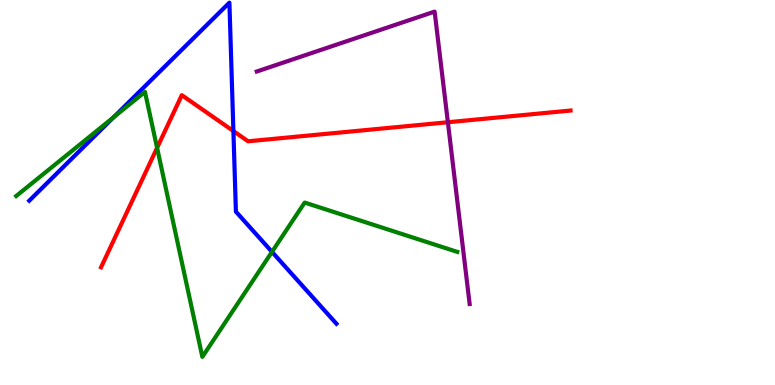[{'lines': ['blue', 'red'], 'intersections': [{'x': 3.01, 'y': 6.6}]}, {'lines': ['green', 'red'], 'intersections': [{'x': 2.03, 'y': 6.16}]}, {'lines': ['purple', 'red'], 'intersections': [{'x': 5.78, 'y': 6.82}]}, {'lines': ['blue', 'green'], 'intersections': [{'x': 1.46, 'y': 6.95}, {'x': 3.51, 'y': 3.46}]}, {'lines': ['blue', 'purple'], 'intersections': []}, {'lines': ['green', 'purple'], 'intersections': []}]